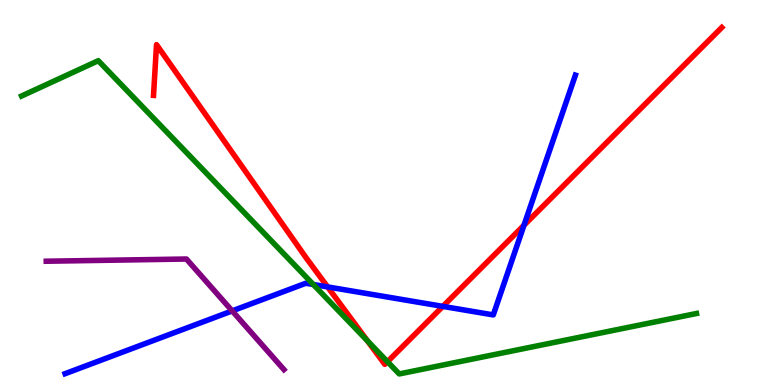[{'lines': ['blue', 'red'], 'intersections': [{'x': 4.23, 'y': 2.55}, {'x': 5.71, 'y': 2.04}, {'x': 6.76, 'y': 4.15}]}, {'lines': ['green', 'red'], 'intersections': [{'x': 4.74, 'y': 1.15}, {'x': 5.0, 'y': 0.605}]}, {'lines': ['purple', 'red'], 'intersections': []}, {'lines': ['blue', 'green'], 'intersections': [{'x': 4.04, 'y': 2.61}]}, {'lines': ['blue', 'purple'], 'intersections': [{'x': 3.0, 'y': 1.92}]}, {'lines': ['green', 'purple'], 'intersections': []}]